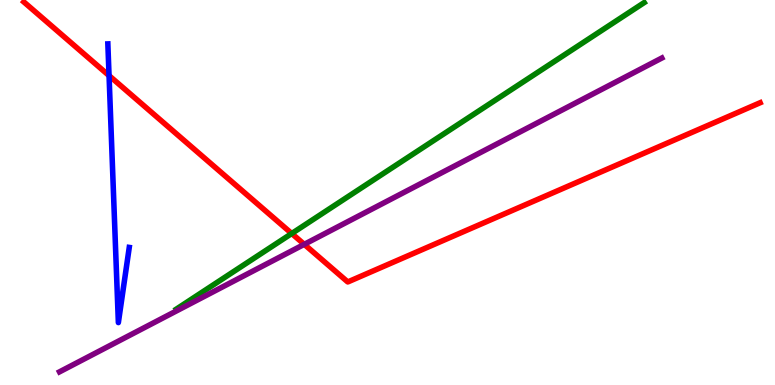[{'lines': ['blue', 'red'], 'intersections': [{'x': 1.41, 'y': 8.04}]}, {'lines': ['green', 'red'], 'intersections': [{'x': 3.76, 'y': 3.93}]}, {'lines': ['purple', 'red'], 'intersections': [{'x': 3.93, 'y': 3.65}]}, {'lines': ['blue', 'green'], 'intersections': []}, {'lines': ['blue', 'purple'], 'intersections': []}, {'lines': ['green', 'purple'], 'intersections': []}]